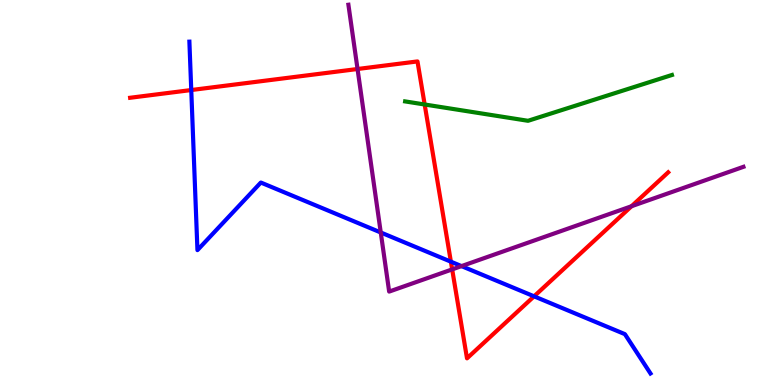[{'lines': ['blue', 'red'], 'intersections': [{'x': 2.47, 'y': 7.66}, {'x': 5.82, 'y': 3.2}, {'x': 6.89, 'y': 2.3}]}, {'lines': ['green', 'red'], 'intersections': [{'x': 5.48, 'y': 7.29}]}, {'lines': ['purple', 'red'], 'intersections': [{'x': 4.61, 'y': 8.21}, {'x': 5.83, 'y': 3.0}, {'x': 8.15, 'y': 4.64}]}, {'lines': ['blue', 'green'], 'intersections': []}, {'lines': ['blue', 'purple'], 'intersections': [{'x': 4.91, 'y': 3.96}, {'x': 5.95, 'y': 3.09}]}, {'lines': ['green', 'purple'], 'intersections': []}]